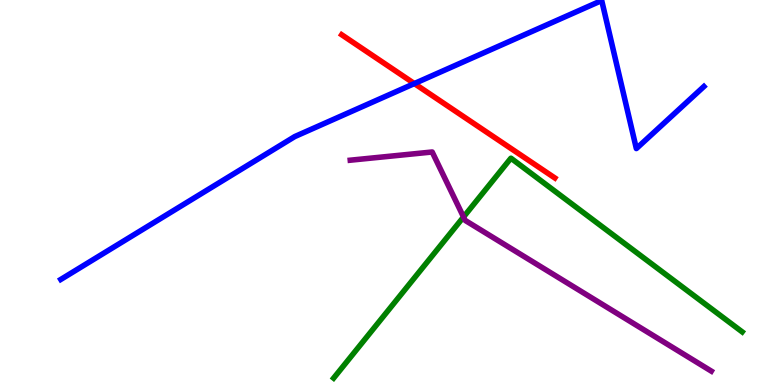[{'lines': ['blue', 'red'], 'intersections': [{'x': 5.35, 'y': 7.83}]}, {'lines': ['green', 'red'], 'intersections': []}, {'lines': ['purple', 'red'], 'intersections': []}, {'lines': ['blue', 'green'], 'intersections': []}, {'lines': ['blue', 'purple'], 'intersections': []}, {'lines': ['green', 'purple'], 'intersections': [{'x': 5.98, 'y': 4.36}]}]